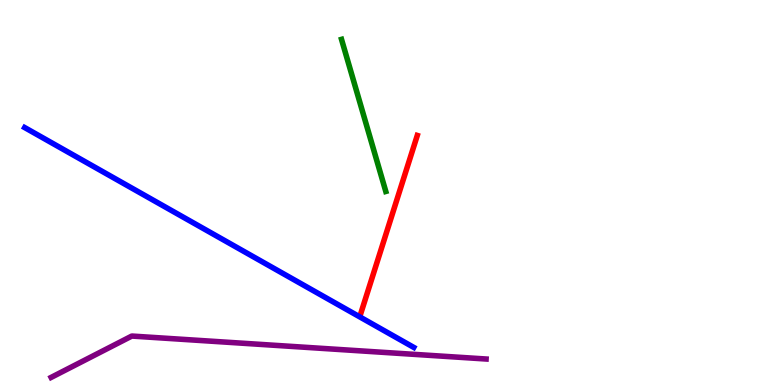[{'lines': ['blue', 'red'], 'intersections': []}, {'lines': ['green', 'red'], 'intersections': []}, {'lines': ['purple', 'red'], 'intersections': []}, {'lines': ['blue', 'green'], 'intersections': []}, {'lines': ['blue', 'purple'], 'intersections': []}, {'lines': ['green', 'purple'], 'intersections': []}]